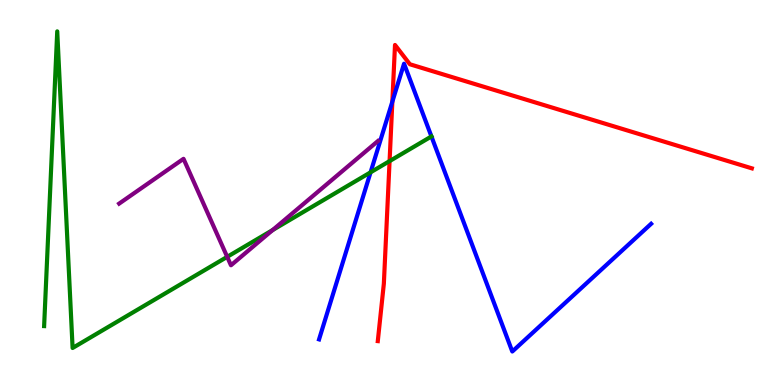[{'lines': ['blue', 'red'], 'intersections': [{'x': 5.06, 'y': 7.36}]}, {'lines': ['green', 'red'], 'intersections': [{'x': 5.03, 'y': 5.82}]}, {'lines': ['purple', 'red'], 'intersections': []}, {'lines': ['blue', 'green'], 'intersections': [{'x': 4.78, 'y': 5.52}, {'x': 5.57, 'y': 6.46}]}, {'lines': ['blue', 'purple'], 'intersections': []}, {'lines': ['green', 'purple'], 'intersections': [{'x': 2.93, 'y': 3.33}, {'x': 3.52, 'y': 4.02}]}]